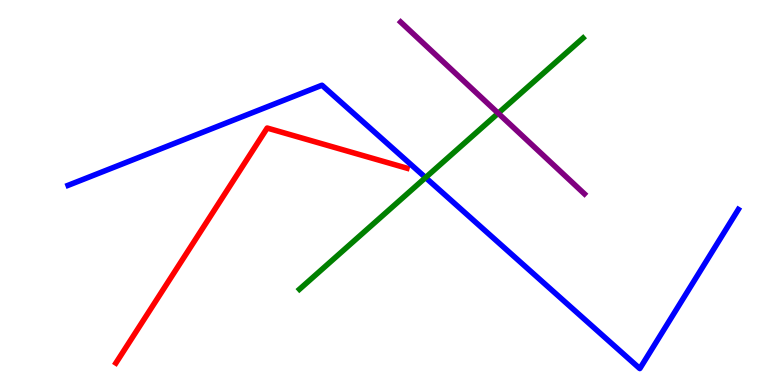[{'lines': ['blue', 'red'], 'intersections': []}, {'lines': ['green', 'red'], 'intersections': []}, {'lines': ['purple', 'red'], 'intersections': []}, {'lines': ['blue', 'green'], 'intersections': [{'x': 5.49, 'y': 5.39}]}, {'lines': ['blue', 'purple'], 'intersections': []}, {'lines': ['green', 'purple'], 'intersections': [{'x': 6.43, 'y': 7.06}]}]